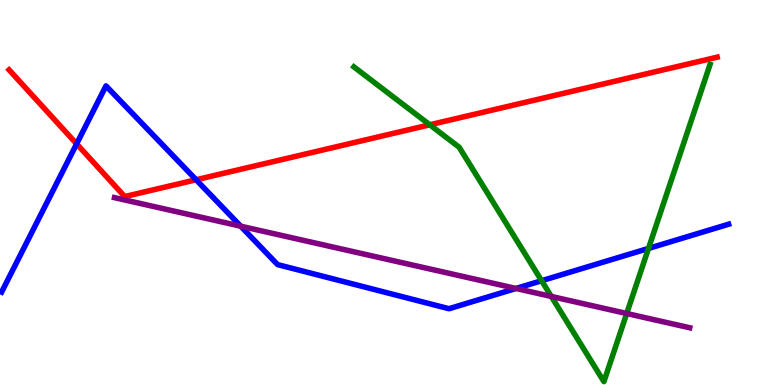[{'lines': ['blue', 'red'], 'intersections': [{'x': 0.989, 'y': 6.26}, {'x': 2.53, 'y': 5.33}]}, {'lines': ['green', 'red'], 'intersections': [{'x': 5.55, 'y': 6.76}]}, {'lines': ['purple', 'red'], 'intersections': []}, {'lines': ['blue', 'green'], 'intersections': [{'x': 6.99, 'y': 2.71}, {'x': 8.37, 'y': 3.55}]}, {'lines': ['blue', 'purple'], 'intersections': [{'x': 3.11, 'y': 4.13}, {'x': 6.66, 'y': 2.51}]}, {'lines': ['green', 'purple'], 'intersections': [{'x': 7.11, 'y': 2.3}, {'x': 8.09, 'y': 1.86}]}]